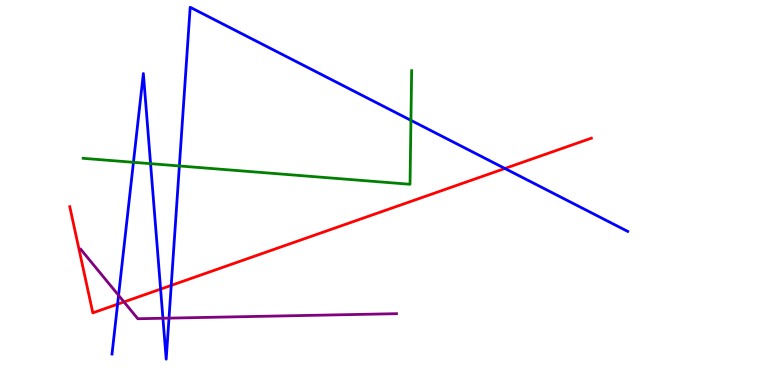[{'lines': ['blue', 'red'], 'intersections': [{'x': 1.52, 'y': 2.1}, {'x': 2.07, 'y': 2.49}, {'x': 2.21, 'y': 2.59}, {'x': 6.51, 'y': 5.62}]}, {'lines': ['green', 'red'], 'intersections': []}, {'lines': ['purple', 'red'], 'intersections': [{'x': 1.6, 'y': 2.16}]}, {'lines': ['blue', 'green'], 'intersections': [{'x': 1.72, 'y': 5.78}, {'x': 1.94, 'y': 5.75}, {'x': 2.31, 'y': 5.69}, {'x': 5.3, 'y': 6.87}]}, {'lines': ['blue', 'purple'], 'intersections': [{'x': 1.53, 'y': 2.33}, {'x': 2.1, 'y': 1.73}, {'x': 2.18, 'y': 1.74}]}, {'lines': ['green', 'purple'], 'intersections': []}]